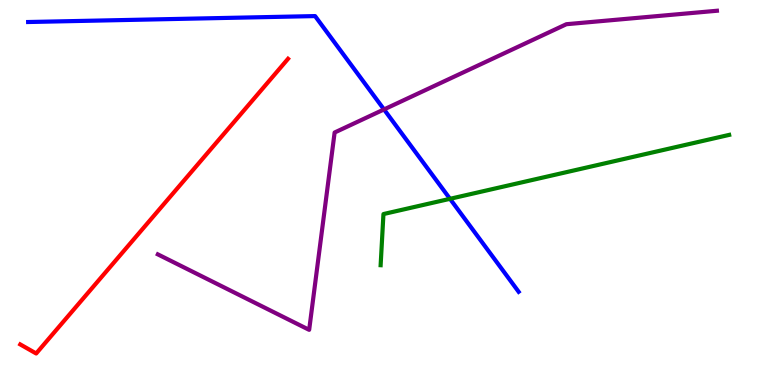[{'lines': ['blue', 'red'], 'intersections': []}, {'lines': ['green', 'red'], 'intersections': []}, {'lines': ['purple', 'red'], 'intersections': []}, {'lines': ['blue', 'green'], 'intersections': [{'x': 5.81, 'y': 4.84}]}, {'lines': ['blue', 'purple'], 'intersections': [{'x': 4.95, 'y': 7.16}]}, {'lines': ['green', 'purple'], 'intersections': []}]